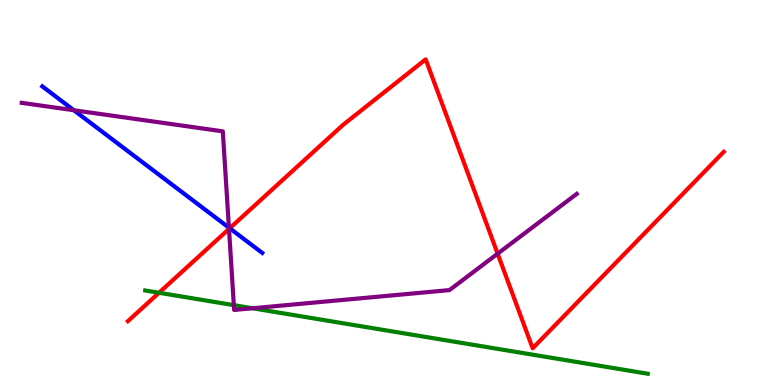[{'lines': ['blue', 'red'], 'intersections': [{'x': 2.96, 'y': 4.07}]}, {'lines': ['green', 'red'], 'intersections': [{'x': 2.05, 'y': 2.4}]}, {'lines': ['purple', 'red'], 'intersections': [{'x': 2.95, 'y': 4.05}, {'x': 6.42, 'y': 3.41}]}, {'lines': ['blue', 'green'], 'intersections': []}, {'lines': ['blue', 'purple'], 'intersections': [{'x': 0.953, 'y': 7.14}, {'x': 2.95, 'y': 4.09}]}, {'lines': ['green', 'purple'], 'intersections': [{'x': 3.02, 'y': 2.07}, {'x': 3.26, 'y': 1.99}]}]